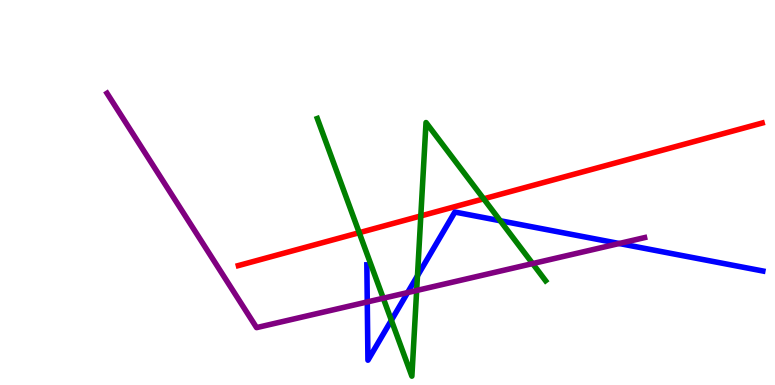[{'lines': ['blue', 'red'], 'intersections': []}, {'lines': ['green', 'red'], 'intersections': [{'x': 4.64, 'y': 3.96}, {'x': 5.43, 'y': 4.39}, {'x': 6.24, 'y': 4.84}]}, {'lines': ['purple', 'red'], 'intersections': []}, {'lines': ['blue', 'green'], 'intersections': [{'x': 5.05, 'y': 1.68}, {'x': 5.39, 'y': 2.84}, {'x': 6.45, 'y': 4.27}]}, {'lines': ['blue', 'purple'], 'intersections': [{'x': 4.74, 'y': 2.16}, {'x': 5.26, 'y': 2.4}, {'x': 7.99, 'y': 3.68}]}, {'lines': ['green', 'purple'], 'intersections': [{'x': 4.95, 'y': 2.25}, {'x': 5.38, 'y': 2.46}, {'x': 6.87, 'y': 3.15}]}]